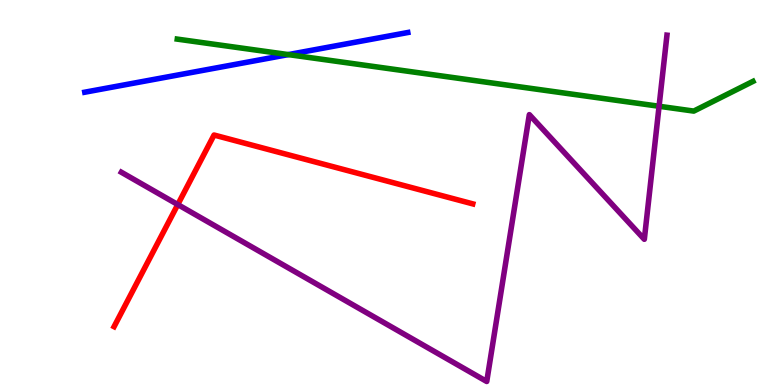[{'lines': ['blue', 'red'], 'intersections': []}, {'lines': ['green', 'red'], 'intersections': []}, {'lines': ['purple', 'red'], 'intersections': [{'x': 2.29, 'y': 4.69}]}, {'lines': ['blue', 'green'], 'intersections': [{'x': 3.72, 'y': 8.58}]}, {'lines': ['blue', 'purple'], 'intersections': []}, {'lines': ['green', 'purple'], 'intersections': [{'x': 8.5, 'y': 7.24}]}]